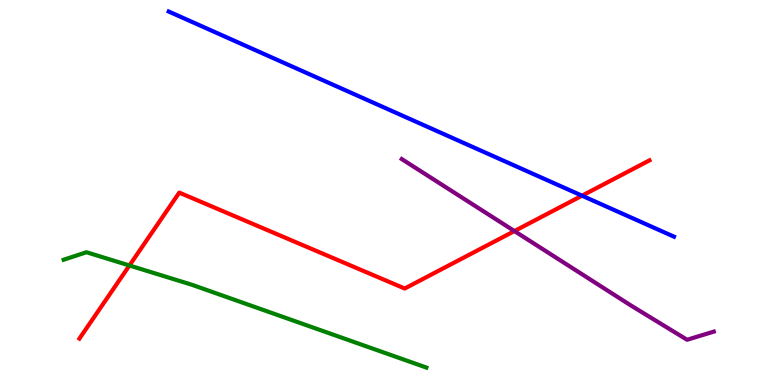[{'lines': ['blue', 'red'], 'intersections': [{'x': 7.51, 'y': 4.92}]}, {'lines': ['green', 'red'], 'intersections': [{'x': 1.67, 'y': 3.1}]}, {'lines': ['purple', 'red'], 'intersections': [{'x': 6.64, 'y': 4.0}]}, {'lines': ['blue', 'green'], 'intersections': []}, {'lines': ['blue', 'purple'], 'intersections': []}, {'lines': ['green', 'purple'], 'intersections': []}]